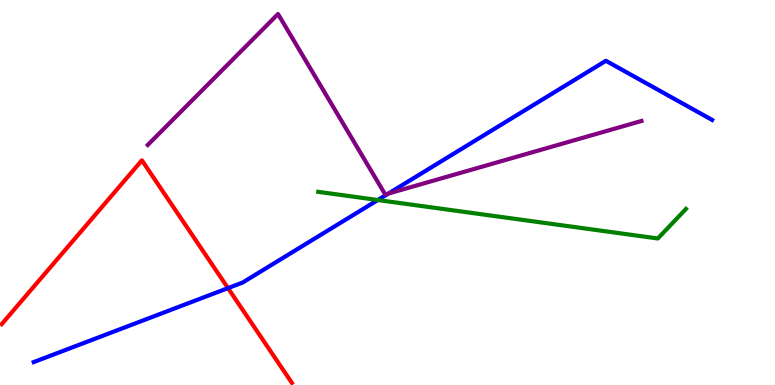[{'lines': ['blue', 'red'], 'intersections': [{'x': 2.94, 'y': 2.52}]}, {'lines': ['green', 'red'], 'intersections': []}, {'lines': ['purple', 'red'], 'intersections': []}, {'lines': ['blue', 'green'], 'intersections': [{'x': 4.88, 'y': 4.8}]}, {'lines': ['blue', 'purple'], 'intersections': [{'x': 5.01, 'y': 4.97}]}, {'lines': ['green', 'purple'], 'intersections': []}]